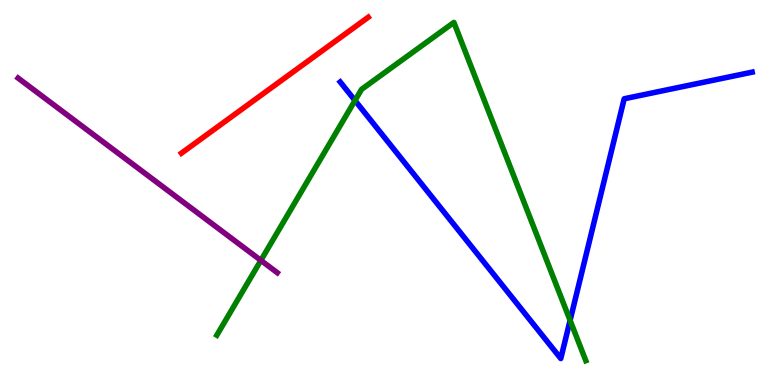[{'lines': ['blue', 'red'], 'intersections': []}, {'lines': ['green', 'red'], 'intersections': []}, {'lines': ['purple', 'red'], 'intersections': []}, {'lines': ['blue', 'green'], 'intersections': [{'x': 4.58, 'y': 7.39}, {'x': 7.36, 'y': 1.68}]}, {'lines': ['blue', 'purple'], 'intersections': []}, {'lines': ['green', 'purple'], 'intersections': [{'x': 3.37, 'y': 3.24}]}]